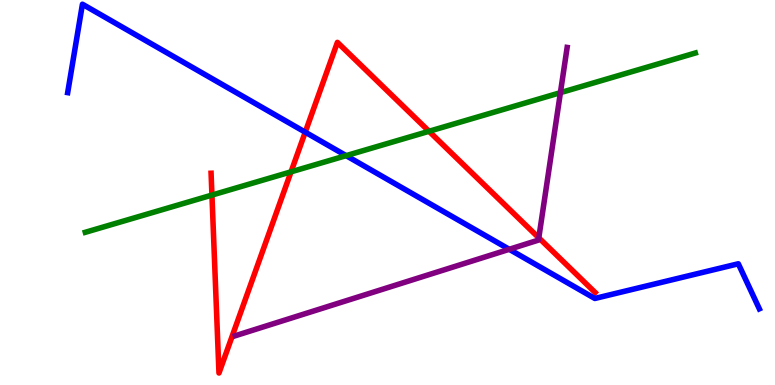[{'lines': ['blue', 'red'], 'intersections': [{'x': 3.94, 'y': 6.57}]}, {'lines': ['green', 'red'], 'intersections': [{'x': 2.73, 'y': 4.93}, {'x': 3.76, 'y': 5.54}, {'x': 5.54, 'y': 6.59}]}, {'lines': ['purple', 'red'], 'intersections': [{'x': 6.95, 'y': 3.82}]}, {'lines': ['blue', 'green'], 'intersections': [{'x': 4.47, 'y': 5.96}]}, {'lines': ['blue', 'purple'], 'intersections': [{'x': 6.57, 'y': 3.52}]}, {'lines': ['green', 'purple'], 'intersections': [{'x': 7.23, 'y': 7.59}]}]